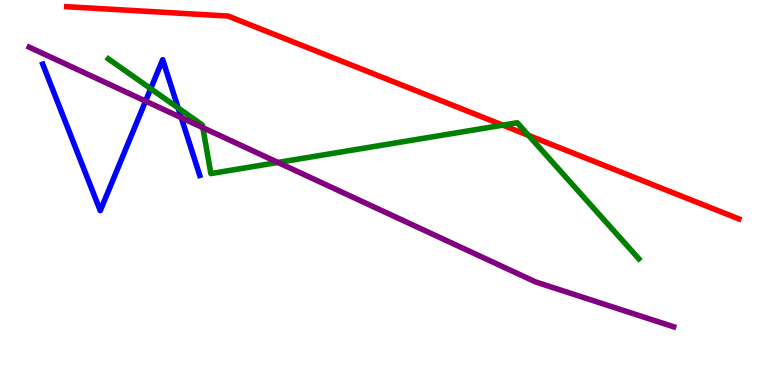[{'lines': ['blue', 'red'], 'intersections': []}, {'lines': ['green', 'red'], 'intersections': [{'x': 6.49, 'y': 6.75}, {'x': 6.82, 'y': 6.48}]}, {'lines': ['purple', 'red'], 'intersections': []}, {'lines': ['blue', 'green'], 'intersections': [{'x': 1.94, 'y': 7.7}, {'x': 2.3, 'y': 7.2}]}, {'lines': ['blue', 'purple'], 'intersections': [{'x': 1.88, 'y': 7.37}, {'x': 2.34, 'y': 6.94}]}, {'lines': ['green', 'purple'], 'intersections': [{'x': 2.62, 'y': 6.68}, {'x': 3.59, 'y': 5.78}]}]